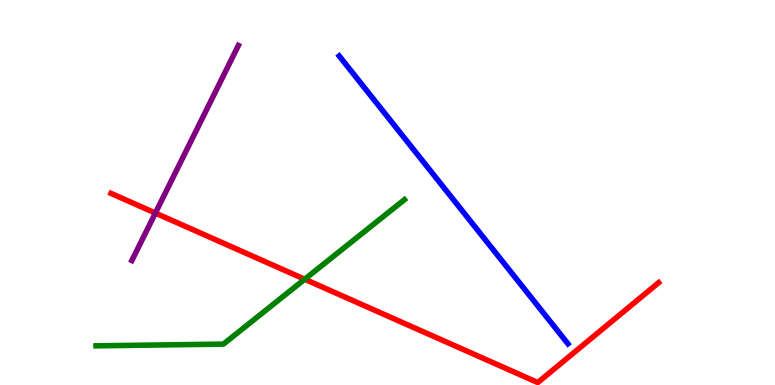[{'lines': ['blue', 'red'], 'intersections': []}, {'lines': ['green', 'red'], 'intersections': [{'x': 3.93, 'y': 2.75}]}, {'lines': ['purple', 'red'], 'intersections': [{'x': 2.0, 'y': 4.47}]}, {'lines': ['blue', 'green'], 'intersections': []}, {'lines': ['blue', 'purple'], 'intersections': []}, {'lines': ['green', 'purple'], 'intersections': []}]